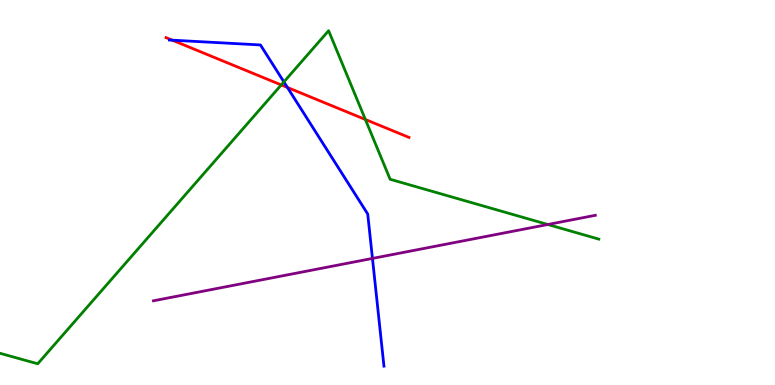[{'lines': ['blue', 'red'], 'intersections': [{'x': 2.22, 'y': 8.96}, {'x': 3.71, 'y': 7.73}]}, {'lines': ['green', 'red'], 'intersections': [{'x': 3.63, 'y': 7.79}, {'x': 4.71, 'y': 6.9}]}, {'lines': ['purple', 'red'], 'intersections': []}, {'lines': ['blue', 'green'], 'intersections': [{'x': 3.66, 'y': 7.87}]}, {'lines': ['blue', 'purple'], 'intersections': [{'x': 4.81, 'y': 3.29}]}, {'lines': ['green', 'purple'], 'intersections': [{'x': 7.07, 'y': 4.17}]}]